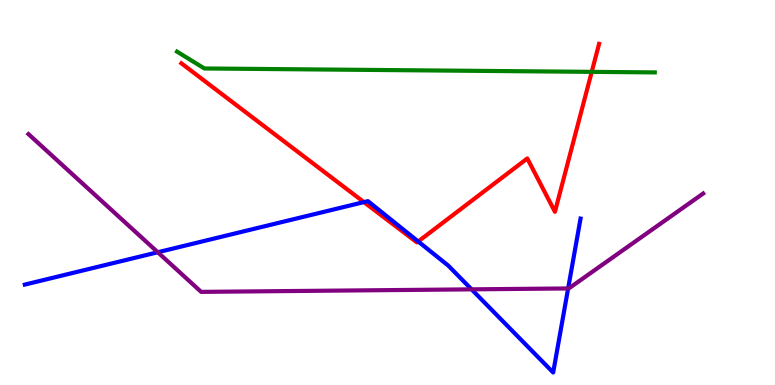[{'lines': ['blue', 'red'], 'intersections': [{'x': 4.7, 'y': 4.75}, {'x': 5.4, 'y': 3.73}]}, {'lines': ['green', 'red'], 'intersections': [{'x': 7.64, 'y': 8.13}]}, {'lines': ['purple', 'red'], 'intersections': []}, {'lines': ['blue', 'green'], 'intersections': []}, {'lines': ['blue', 'purple'], 'intersections': [{'x': 2.04, 'y': 3.45}, {'x': 6.08, 'y': 2.48}, {'x': 7.33, 'y': 2.51}]}, {'lines': ['green', 'purple'], 'intersections': []}]